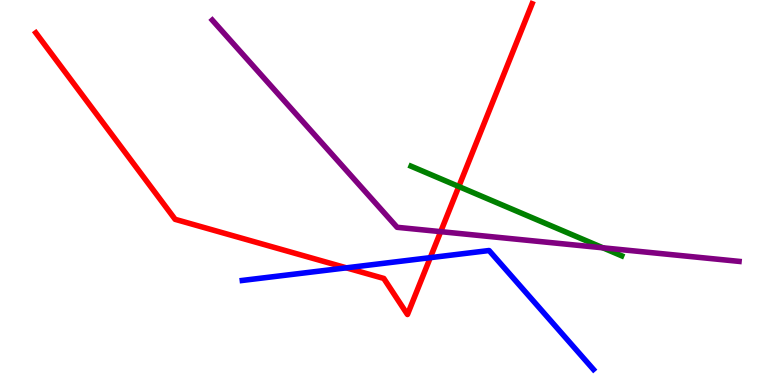[{'lines': ['blue', 'red'], 'intersections': [{'x': 4.47, 'y': 3.04}, {'x': 5.55, 'y': 3.31}]}, {'lines': ['green', 'red'], 'intersections': [{'x': 5.92, 'y': 5.16}]}, {'lines': ['purple', 'red'], 'intersections': [{'x': 5.69, 'y': 3.98}]}, {'lines': ['blue', 'green'], 'intersections': []}, {'lines': ['blue', 'purple'], 'intersections': []}, {'lines': ['green', 'purple'], 'intersections': [{'x': 7.78, 'y': 3.56}]}]